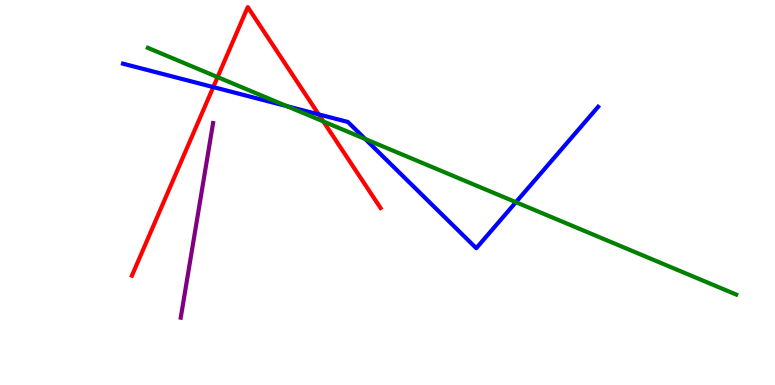[{'lines': ['blue', 'red'], 'intersections': [{'x': 2.75, 'y': 7.74}, {'x': 4.11, 'y': 7.03}]}, {'lines': ['green', 'red'], 'intersections': [{'x': 2.81, 'y': 8.0}, {'x': 4.17, 'y': 6.85}]}, {'lines': ['purple', 'red'], 'intersections': []}, {'lines': ['blue', 'green'], 'intersections': [{'x': 3.7, 'y': 7.24}, {'x': 4.71, 'y': 6.39}, {'x': 6.66, 'y': 4.75}]}, {'lines': ['blue', 'purple'], 'intersections': []}, {'lines': ['green', 'purple'], 'intersections': []}]